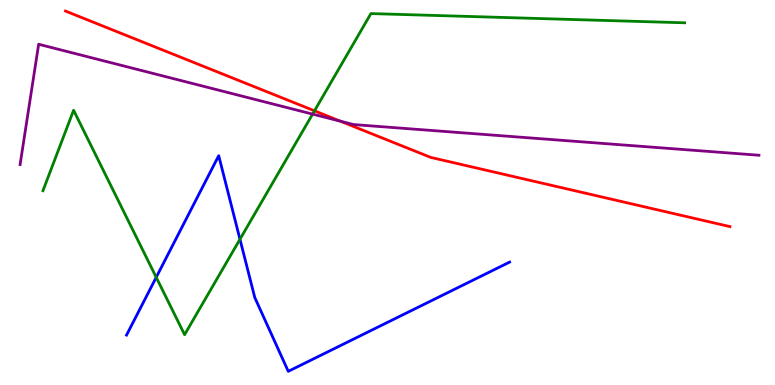[{'lines': ['blue', 'red'], 'intersections': []}, {'lines': ['green', 'red'], 'intersections': [{'x': 4.06, 'y': 7.12}]}, {'lines': ['purple', 'red'], 'intersections': [{'x': 4.39, 'y': 6.85}]}, {'lines': ['blue', 'green'], 'intersections': [{'x': 2.02, 'y': 2.8}, {'x': 3.1, 'y': 3.79}]}, {'lines': ['blue', 'purple'], 'intersections': []}, {'lines': ['green', 'purple'], 'intersections': [{'x': 4.03, 'y': 7.04}]}]